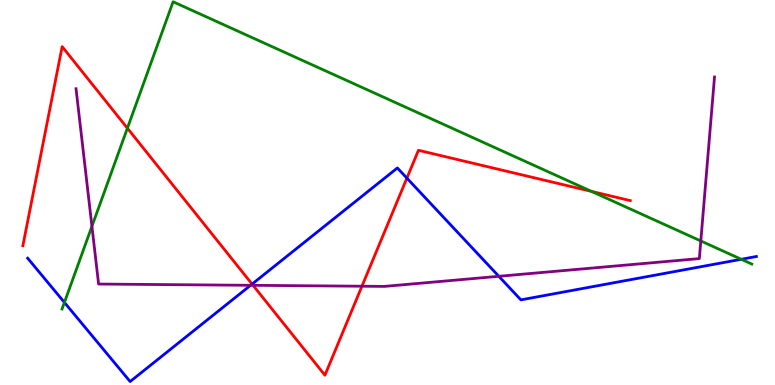[{'lines': ['blue', 'red'], 'intersections': [{'x': 3.25, 'y': 2.62}, {'x': 5.25, 'y': 5.37}]}, {'lines': ['green', 'red'], 'intersections': [{'x': 1.64, 'y': 6.67}, {'x': 7.63, 'y': 5.03}]}, {'lines': ['purple', 'red'], 'intersections': [{'x': 3.27, 'y': 2.59}, {'x': 4.67, 'y': 2.57}]}, {'lines': ['blue', 'green'], 'intersections': [{'x': 0.831, 'y': 2.14}, {'x': 9.56, 'y': 3.27}]}, {'lines': ['blue', 'purple'], 'intersections': [{'x': 3.23, 'y': 2.59}, {'x': 6.44, 'y': 2.82}]}, {'lines': ['green', 'purple'], 'intersections': [{'x': 1.19, 'y': 4.12}, {'x': 9.04, 'y': 3.74}]}]